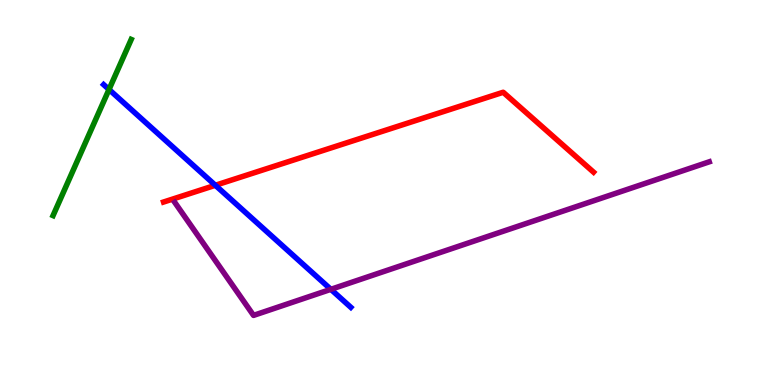[{'lines': ['blue', 'red'], 'intersections': [{'x': 2.78, 'y': 5.19}]}, {'lines': ['green', 'red'], 'intersections': []}, {'lines': ['purple', 'red'], 'intersections': []}, {'lines': ['blue', 'green'], 'intersections': [{'x': 1.41, 'y': 7.68}]}, {'lines': ['blue', 'purple'], 'intersections': [{'x': 4.27, 'y': 2.48}]}, {'lines': ['green', 'purple'], 'intersections': []}]